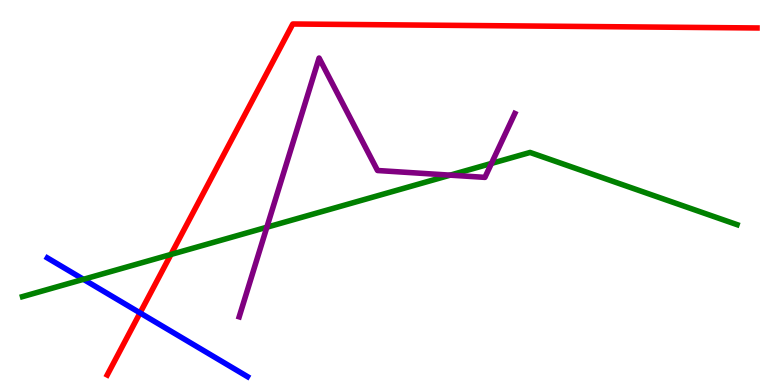[{'lines': ['blue', 'red'], 'intersections': [{'x': 1.81, 'y': 1.87}]}, {'lines': ['green', 'red'], 'intersections': [{'x': 2.21, 'y': 3.39}]}, {'lines': ['purple', 'red'], 'intersections': []}, {'lines': ['blue', 'green'], 'intersections': [{'x': 1.08, 'y': 2.75}]}, {'lines': ['blue', 'purple'], 'intersections': []}, {'lines': ['green', 'purple'], 'intersections': [{'x': 3.44, 'y': 4.1}, {'x': 5.81, 'y': 5.45}, {'x': 6.34, 'y': 5.76}]}]